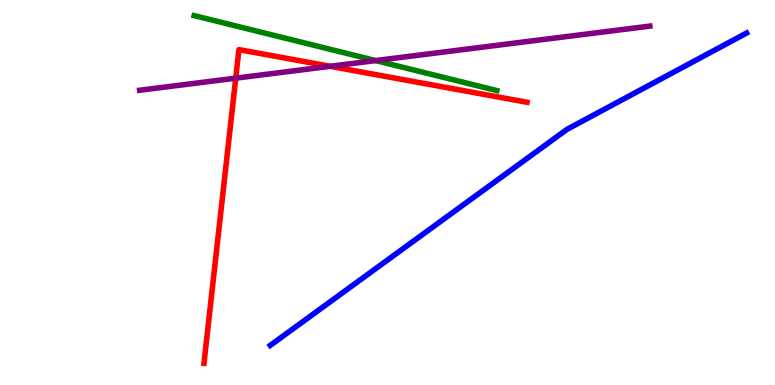[{'lines': ['blue', 'red'], 'intersections': []}, {'lines': ['green', 'red'], 'intersections': []}, {'lines': ['purple', 'red'], 'intersections': [{'x': 3.04, 'y': 7.97}, {'x': 4.26, 'y': 8.28}]}, {'lines': ['blue', 'green'], 'intersections': []}, {'lines': ['blue', 'purple'], 'intersections': []}, {'lines': ['green', 'purple'], 'intersections': [{'x': 4.85, 'y': 8.43}]}]